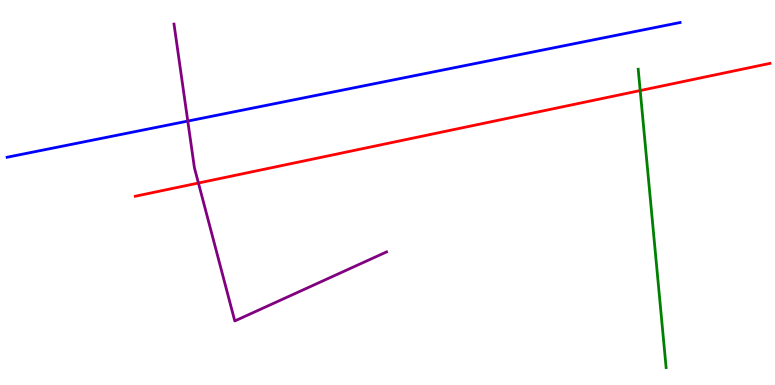[{'lines': ['blue', 'red'], 'intersections': []}, {'lines': ['green', 'red'], 'intersections': [{'x': 8.26, 'y': 7.65}]}, {'lines': ['purple', 'red'], 'intersections': [{'x': 2.56, 'y': 5.25}]}, {'lines': ['blue', 'green'], 'intersections': []}, {'lines': ['blue', 'purple'], 'intersections': [{'x': 2.42, 'y': 6.86}]}, {'lines': ['green', 'purple'], 'intersections': []}]